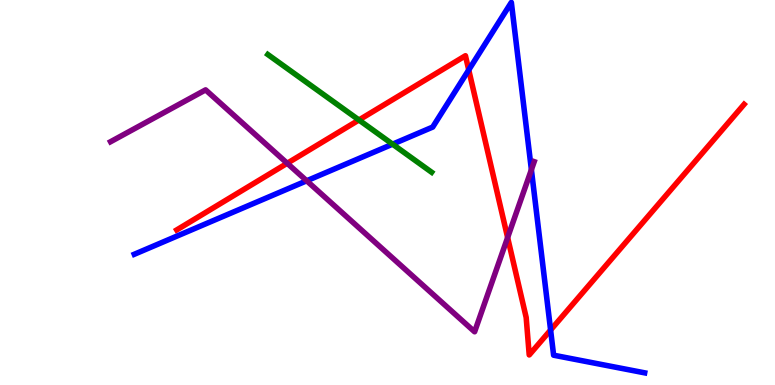[{'lines': ['blue', 'red'], 'intersections': [{'x': 6.05, 'y': 8.18}, {'x': 7.1, 'y': 1.43}]}, {'lines': ['green', 'red'], 'intersections': [{'x': 4.63, 'y': 6.88}]}, {'lines': ['purple', 'red'], 'intersections': [{'x': 3.71, 'y': 5.76}, {'x': 6.55, 'y': 3.83}]}, {'lines': ['blue', 'green'], 'intersections': [{'x': 5.07, 'y': 6.26}]}, {'lines': ['blue', 'purple'], 'intersections': [{'x': 3.96, 'y': 5.3}, {'x': 6.86, 'y': 5.59}]}, {'lines': ['green', 'purple'], 'intersections': []}]